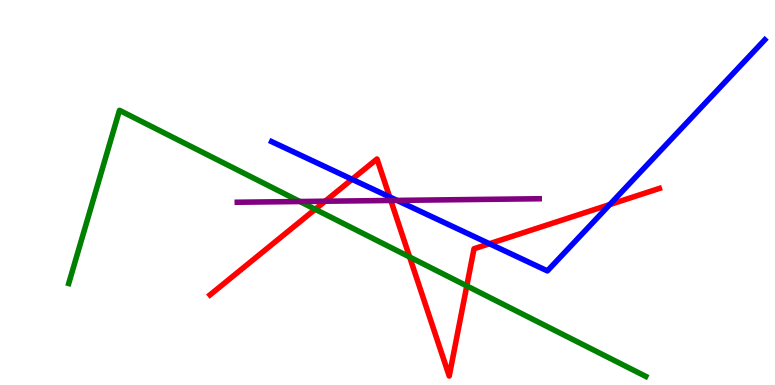[{'lines': ['blue', 'red'], 'intersections': [{'x': 4.54, 'y': 5.34}, {'x': 5.03, 'y': 4.88}, {'x': 6.32, 'y': 3.67}, {'x': 7.87, 'y': 4.69}]}, {'lines': ['green', 'red'], 'intersections': [{'x': 4.07, 'y': 4.56}, {'x': 5.29, 'y': 3.32}, {'x': 6.02, 'y': 2.57}]}, {'lines': ['purple', 'red'], 'intersections': [{'x': 4.2, 'y': 4.77}, {'x': 5.04, 'y': 4.79}]}, {'lines': ['blue', 'green'], 'intersections': []}, {'lines': ['blue', 'purple'], 'intersections': [{'x': 5.12, 'y': 4.79}]}, {'lines': ['green', 'purple'], 'intersections': [{'x': 3.87, 'y': 4.77}]}]